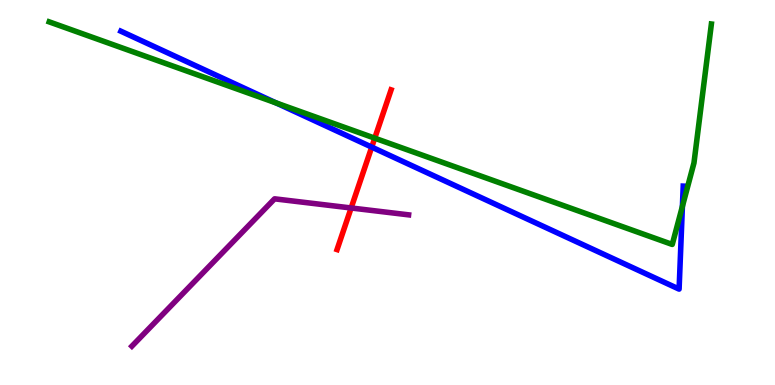[{'lines': ['blue', 'red'], 'intersections': [{'x': 4.8, 'y': 6.18}]}, {'lines': ['green', 'red'], 'intersections': [{'x': 4.84, 'y': 6.41}]}, {'lines': ['purple', 'red'], 'intersections': [{'x': 4.53, 'y': 4.6}]}, {'lines': ['blue', 'green'], 'intersections': [{'x': 3.56, 'y': 7.33}, {'x': 8.81, 'y': 4.64}]}, {'lines': ['blue', 'purple'], 'intersections': []}, {'lines': ['green', 'purple'], 'intersections': []}]